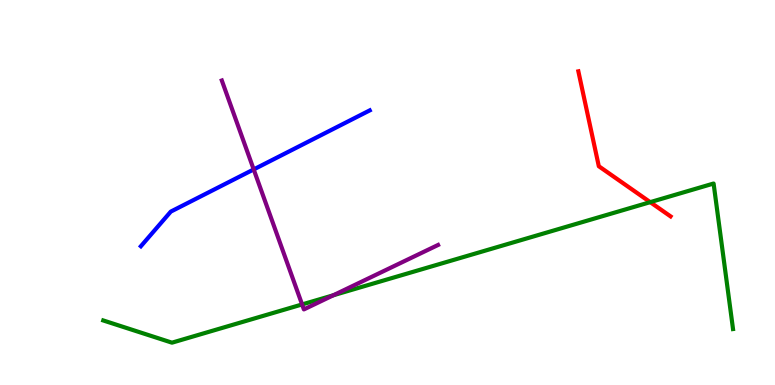[{'lines': ['blue', 'red'], 'intersections': []}, {'lines': ['green', 'red'], 'intersections': [{'x': 8.39, 'y': 4.75}]}, {'lines': ['purple', 'red'], 'intersections': []}, {'lines': ['blue', 'green'], 'intersections': []}, {'lines': ['blue', 'purple'], 'intersections': [{'x': 3.27, 'y': 5.6}]}, {'lines': ['green', 'purple'], 'intersections': [{'x': 3.9, 'y': 2.09}, {'x': 4.3, 'y': 2.33}]}]